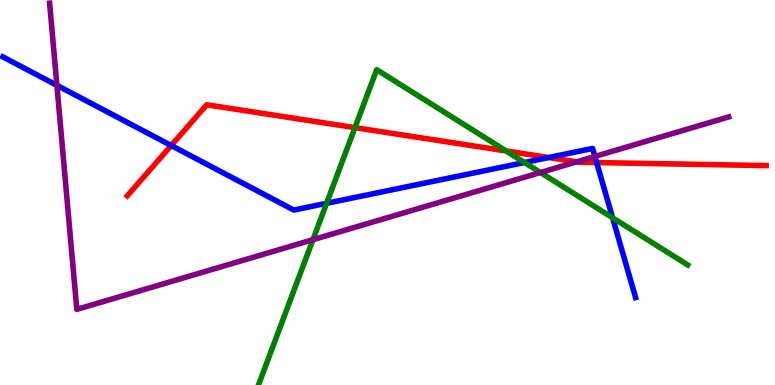[{'lines': ['blue', 'red'], 'intersections': [{'x': 2.21, 'y': 6.22}, {'x': 7.08, 'y': 5.91}, {'x': 7.7, 'y': 5.78}]}, {'lines': ['green', 'red'], 'intersections': [{'x': 4.58, 'y': 6.68}, {'x': 6.53, 'y': 6.08}]}, {'lines': ['purple', 'red'], 'intersections': [{'x': 7.44, 'y': 5.8}]}, {'lines': ['blue', 'green'], 'intersections': [{'x': 4.21, 'y': 4.72}, {'x': 6.77, 'y': 5.78}, {'x': 7.9, 'y': 4.34}]}, {'lines': ['blue', 'purple'], 'intersections': [{'x': 0.734, 'y': 7.78}, {'x': 7.68, 'y': 5.94}]}, {'lines': ['green', 'purple'], 'intersections': [{'x': 4.04, 'y': 3.77}, {'x': 6.97, 'y': 5.52}]}]